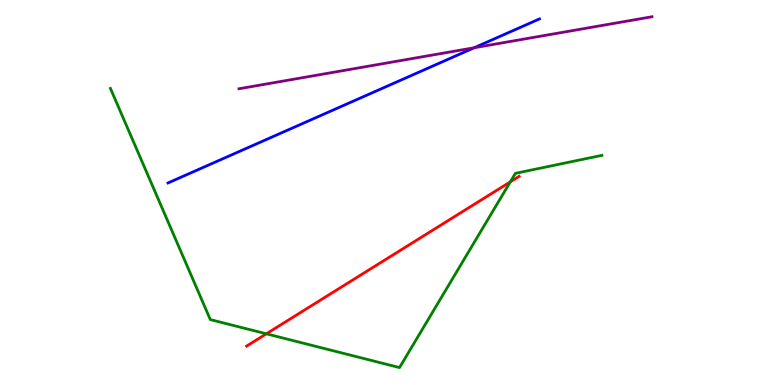[{'lines': ['blue', 'red'], 'intersections': []}, {'lines': ['green', 'red'], 'intersections': [{'x': 3.44, 'y': 1.33}, {'x': 6.58, 'y': 5.28}]}, {'lines': ['purple', 'red'], 'intersections': []}, {'lines': ['blue', 'green'], 'intersections': []}, {'lines': ['blue', 'purple'], 'intersections': [{'x': 6.12, 'y': 8.76}]}, {'lines': ['green', 'purple'], 'intersections': []}]